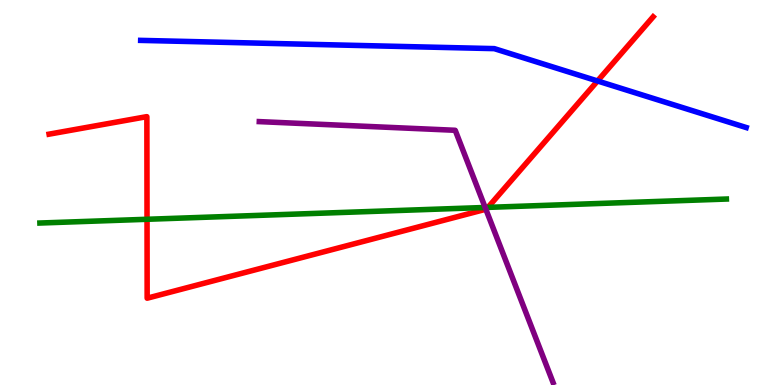[{'lines': ['blue', 'red'], 'intersections': [{'x': 7.71, 'y': 7.9}]}, {'lines': ['green', 'red'], 'intersections': [{'x': 1.9, 'y': 4.3}, {'x': 6.3, 'y': 4.61}]}, {'lines': ['purple', 'red'], 'intersections': [{'x': 6.27, 'y': 4.57}]}, {'lines': ['blue', 'green'], 'intersections': []}, {'lines': ['blue', 'purple'], 'intersections': []}, {'lines': ['green', 'purple'], 'intersections': [{'x': 6.26, 'y': 4.61}]}]